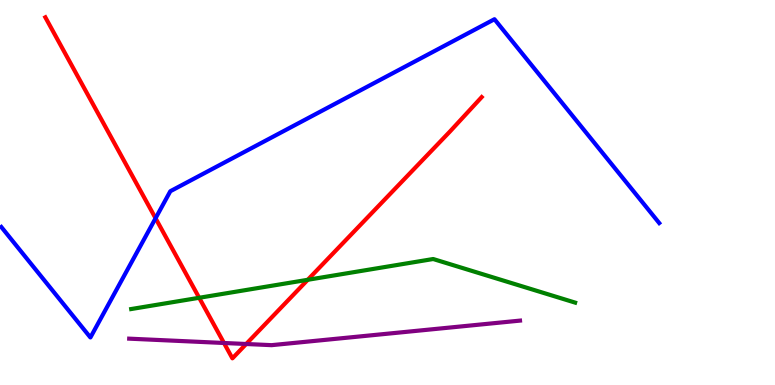[{'lines': ['blue', 'red'], 'intersections': [{'x': 2.01, 'y': 4.33}]}, {'lines': ['green', 'red'], 'intersections': [{'x': 2.57, 'y': 2.27}, {'x': 3.97, 'y': 2.73}]}, {'lines': ['purple', 'red'], 'intersections': [{'x': 2.89, 'y': 1.09}, {'x': 3.18, 'y': 1.06}]}, {'lines': ['blue', 'green'], 'intersections': []}, {'lines': ['blue', 'purple'], 'intersections': []}, {'lines': ['green', 'purple'], 'intersections': []}]